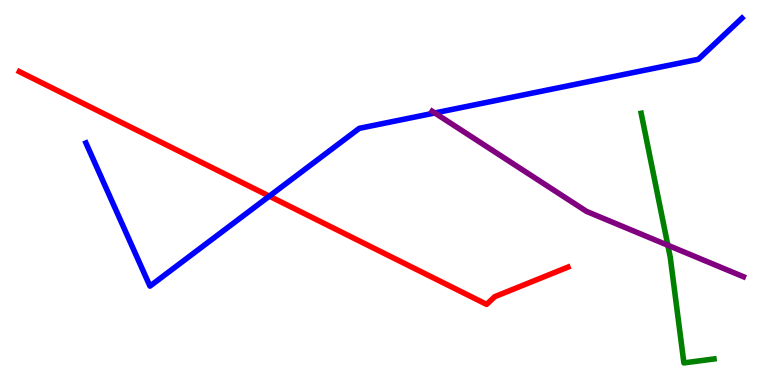[{'lines': ['blue', 'red'], 'intersections': [{'x': 3.48, 'y': 4.91}]}, {'lines': ['green', 'red'], 'intersections': []}, {'lines': ['purple', 'red'], 'intersections': []}, {'lines': ['blue', 'green'], 'intersections': []}, {'lines': ['blue', 'purple'], 'intersections': [{'x': 5.61, 'y': 7.07}]}, {'lines': ['green', 'purple'], 'intersections': [{'x': 8.62, 'y': 3.63}]}]